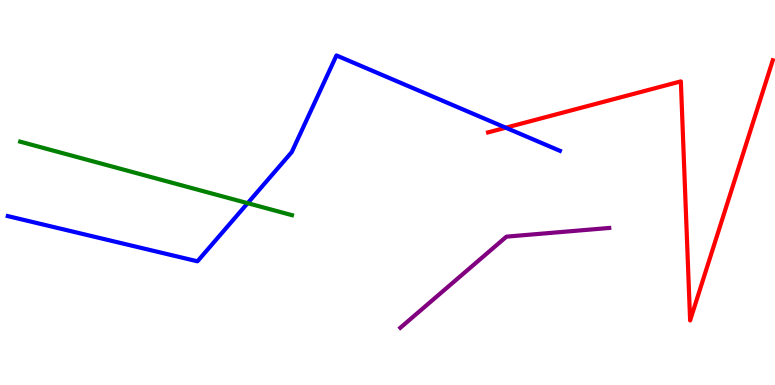[{'lines': ['blue', 'red'], 'intersections': [{'x': 6.53, 'y': 6.68}]}, {'lines': ['green', 'red'], 'intersections': []}, {'lines': ['purple', 'red'], 'intersections': []}, {'lines': ['blue', 'green'], 'intersections': [{'x': 3.2, 'y': 4.72}]}, {'lines': ['blue', 'purple'], 'intersections': []}, {'lines': ['green', 'purple'], 'intersections': []}]